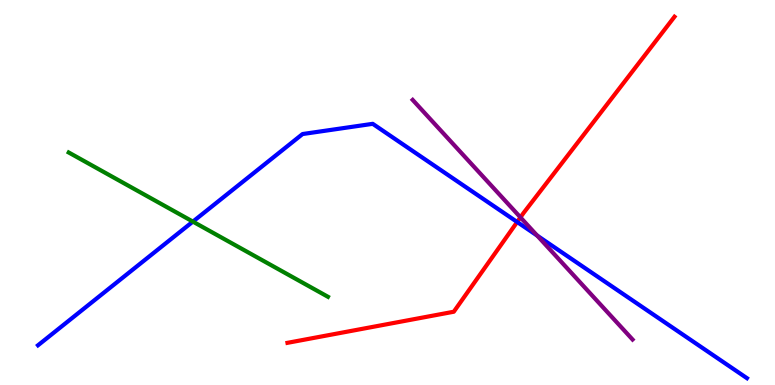[{'lines': ['blue', 'red'], 'intersections': [{'x': 6.67, 'y': 4.23}]}, {'lines': ['green', 'red'], 'intersections': []}, {'lines': ['purple', 'red'], 'intersections': [{'x': 6.72, 'y': 4.35}]}, {'lines': ['blue', 'green'], 'intersections': [{'x': 2.49, 'y': 4.24}]}, {'lines': ['blue', 'purple'], 'intersections': [{'x': 6.93, 'y': 3.88}]}, {'lines': ['green', 'purple'], 'intersections': []}]